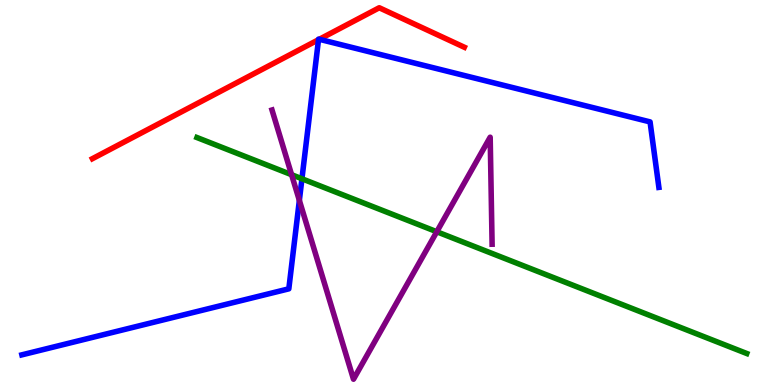[{'lines': ['blue', 'red'], 'intersections': [{'x': 4.11, 'y': 8.97}, {'x': 4.12, 'y': 8.98}]}, {'lines': ['green', 'red'], 'intersections': []}, {'lines': ['purple', 'red'], 'intersections': []}, {'lines': ['blue', 'green'], 'intersections': [{'x': 3.9, 'y': 5.36}]}, {'lines': ['blue', 'purple'], 'intersections': [{'x': 3.86, 'y': 4.8}]}, {'lines': ['green', 'purple'], 'intersections': [{'x': 3.76, 'y': 5.46}, {'x': 5.64, 'y': 3.98}]}]